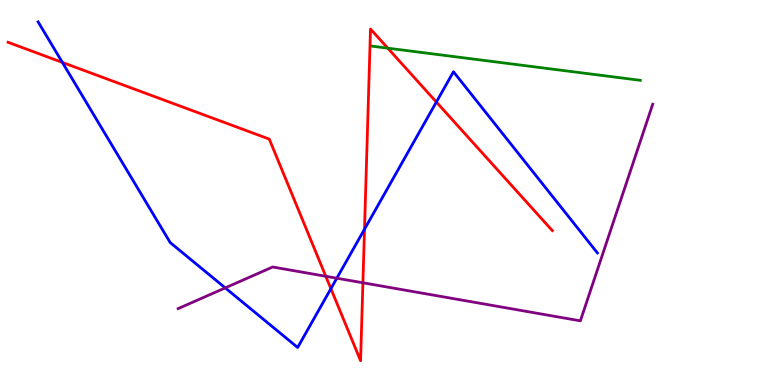[{'lines': ['blue', 'red'], 'intersections': [{'x': 0.805, 'y': 8.38}, {'x': 4.27, 'y': 2.5}, {'x': 4.7, 'y': 4.05}, {'x': 5.63, 'y': 7.35}]}, {'lines': ['green', 'red'], 'intersections': [{'x': 5.0, 'y': 8.75}]}, {'lines': ['purple', 'red'], 'intersections': [{'x': 4.2, 'y': 2.82}, {'x': 4.68, 'y': 2.66}]}, {'lines': ['blue', 'green'], 'intersections': []}, {'lines': ['blue', 'purple'], 'intersections': [{'x': 2.91, 'y': 2.52}, {'x': 4.35, 'y': 2.77}]}, {'lines': ['green', 'purple'], 'intersections': []}]